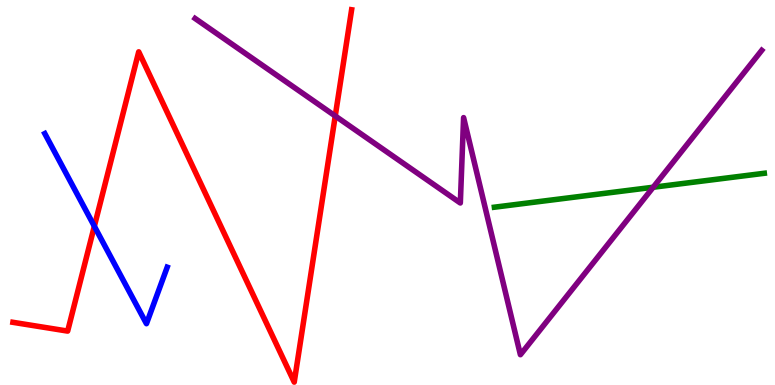[{'lines': ['blue', 'red'], 'intersections': [{'x': 1.22, 'y': 4.12}]}, {'lines': ['green', 'red'], 'intersections': []}, {'lines': ['purple', 'red'], 'intersections': [{'x': 4.33, 'y': 6.99}]}, {'lines': ['blue', 'green'], 'intersections': []}, {'lines': ['blue', 'purple'], 'intersections': []}, {'lines': ['green', 'purple'], 'intersections': [{'x': 8.43, 'y': 5.14}]}]